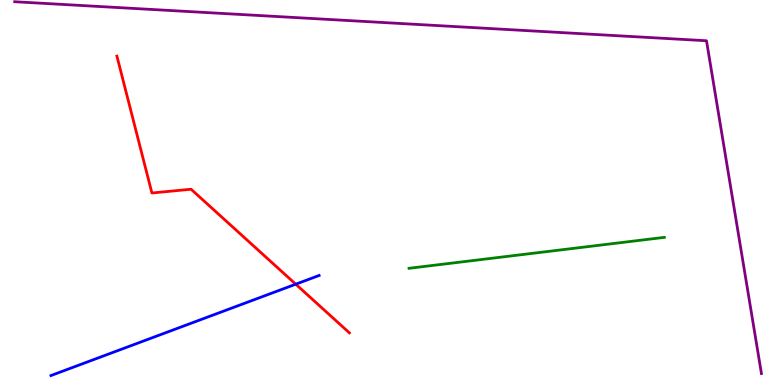[{'lines': ['blue', 'red'], 'intersections': [{'x': 3.82, 'y': 2.62}]}, {'lines': ['green', 'red'], 'intersections': []}, {'lines': ['purple', 'red'], 'intersections': []}, {'lines': ['blue', 'green'], 'intersections': []}, {'lines': ['blue', 'purple'], 'intersections': []}, {'lines': ['green', 'purple'], 'intersections': []}]